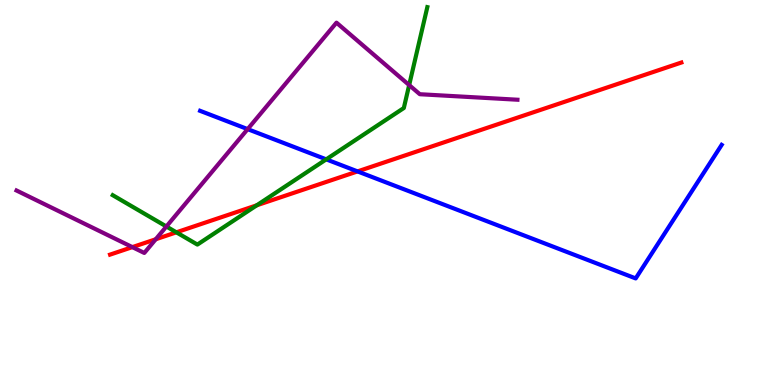[{'lines': ['blue', 'red'], 'intersections': [{'x': 4.61, 'y': 5.55}]}, {'lines': ['green', 'red'], 'intersections': [{'x': 2.28, 'y': 3.97}, {'x': 3.31, 'y': 4.67}]}, {'lines': ['purple', 'red'], 'intersections': [{'x': 1.71, 'y': 3.58}, {'x': 2.01, 'y': 3.79}]}, {'lines': ['blue', 'green'], 'intersections': [{'x': 4.21, 'y': 5.86}]}, {'lines': ['blue', 'purple'], 'intersections': [{'x': 3.2, 'y': 6.65}]}, {'lines': ['green', 'purple'], 'intersections': [{'x': 2.15, 'y': 4.12}, {'x': 5.28, 'y': 7.79}]}]